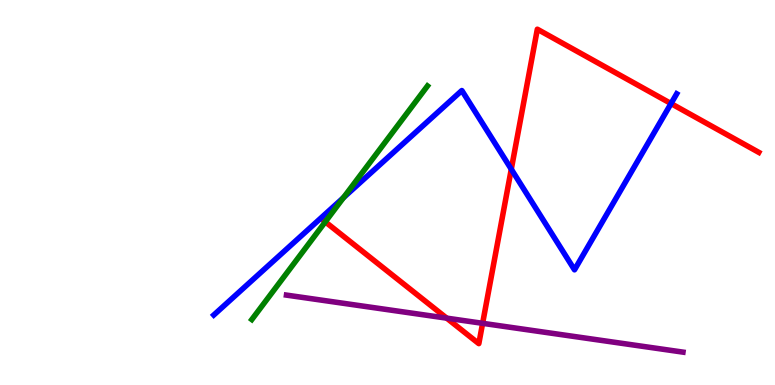[{'lines': ['blue', 'red'], 'intersections': [{'x': 6.6, 'y': 5.6}, {'x': 8.66, 'y': 7.31}]}, {'lines': ['green', 'red'], 'intersections': [{'x': 4.2, 'y': 4.24}]}, {'lines': ['purple', 'red'], 'intersections': [{'x': 5.76, 'y': 1.74}, {'x': 6.23, 'y': 1.6}]}, {'lines': ['blue', 'green'], 'intersections': [{'x': 4.43, 'y': 4.87}]}, {'lines': ['blue', 'purple'], 'intersections': []}, {'lines': ['green', 'purple'], 'intersections': []}]